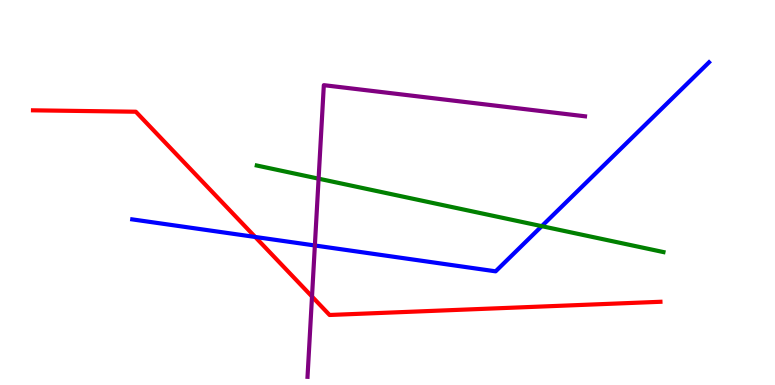[{'lines': ['blue', 'red'], 'intersections': [{'x': 3.29, 'y': 3.85}]}, {'lines': ['green', 'red'], 'intersections': []}, {'lines': ['purple', 'red'], 'intersections': [{'x': 4.03, 'y': 2.3}]}, {'lines': ['blue', 'green'], 'intersections': [{'x': 6.99, 'y': 4.13}]}, {'lines': ['blue', 'purple'], 'intersections': [{'x': 4.06, 'y': 3.62}]}, {'lines': ['green', 'purple'], 'intersections': [{'x': 4.11, 'y': 5.36}]}]